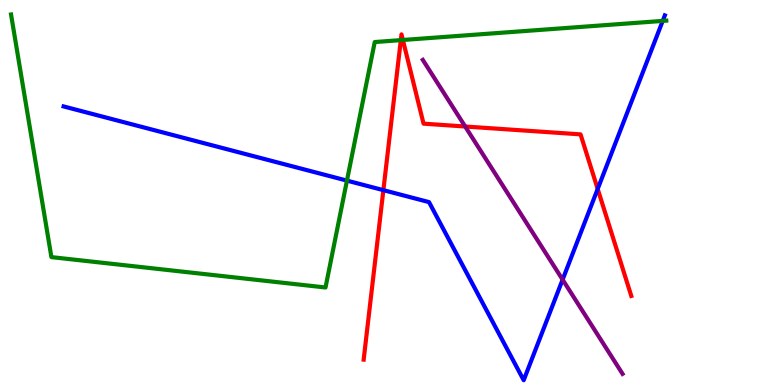[{'lines': ['blue', 'red'], 'intersections': [{'x': 4.95, 'y': 5.06}, {'x': 7.71, 'y': 5.09}]}, {'lines': ['green', 'red'], 'intersections': [{'x': 5.17, 'y': 8.96}, {'x': 5.2, 'y': 8.96}]}, {'lines': ['purple', 'red'], 'intersections': [{'x': 6.0, 'y': 6.71}]}, {'lines': ['blue', 'green'], 'intersections': [{'x': 4.48, 'y': 5.31}, {'x': 8.55, 'y': 9.46}]}, {'lines': ['blue', 'purple'], 'intersections': [{'x': 7.26, 'y': 2.74}]}, {'lines': ['green', 'purple'], 'intersections': []}]